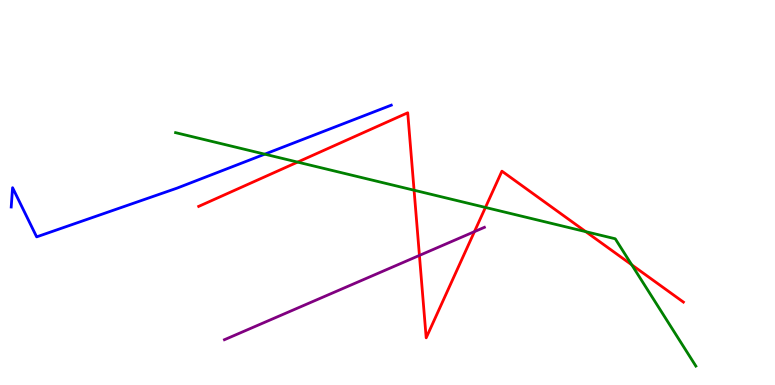[{'lines': ['blue', 'red'], 'intersections': []}, {'lines': ['green', 'red'], 'intersections': [{'x': 3.84, 'y': 5.79}, {'x': 5.34, 'y': 5.06}, {'x': 6.26, 'y': 4.61}, {'x': 7.56, 'y': 3.98}, {'x': 8.15, 'y': 3.12}]}, {'lines': ['purple', 'red'], 'intersections': [{'x': 5.41, 'y': 3.37}, {'x': 6.12, 'y': 3.98}]}, {'lines': ['blue', 'green'], 'intersections': [{'x': 3.42, 'y': 6.0}]}, {'lines': ['blue', 'purple'], 'intersections': []}, {'lines': ['green', 'purple'], 'intersections': []}]